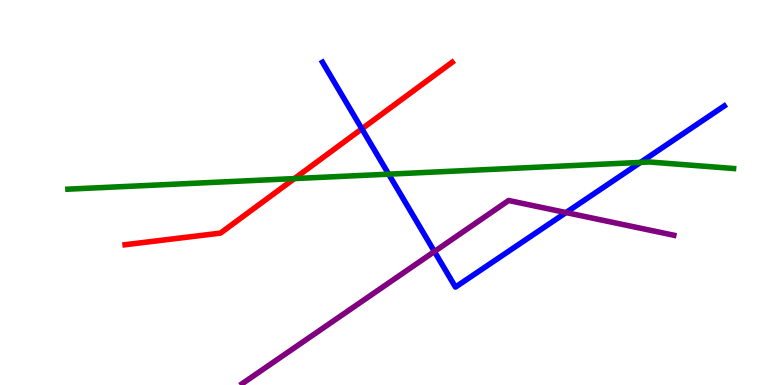[{'lines': ['blue', 'red'], 'intersections': [{'x': 4.67, 'y': 6.65}]}, {'lines': ['green', 'red'], 'intersections': [{'x': 3.8, 'y': 5.36}]}, {'lines': ['purple', 'red'], 'intersections': []}, {'lines': ['blue', 'green'], 'intersections': [{'x': 5.02, 'y': 5.48}, {'x': 8.26, 'y': 5.78}]}, {'lines': ['blue', 'purple'], 'intersections': [{'x': 5.61, 'y': 3.47}, {'x': 7.3, 'y': 4.48}]}, {'lines': ['green', 'purple'], 'intersections': []}]